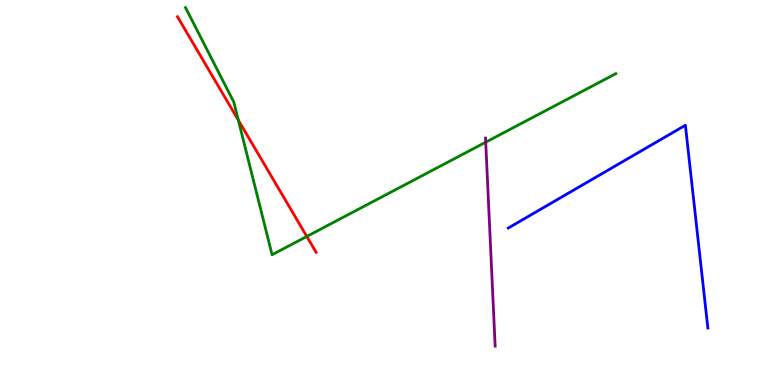[{'lines': ['blue', 'red'], 'intersections': []}, {'lines': ['green', 'red'], 'intersections': [{'x': 3.08, 'y': 6.88}, {'x': 3.96, 'y': 3.86}]}, {'lines': ['purple', 'red'], 'intersections': []}, {'lines': ['blue', 'green'], 'intersections': []}, {'lines': ['blue', 'purple'], 'intersections': []}, {'lines': ['green', 'purple'], 'intersections': [{'x': 6.27, 'y': 6.31}]}]